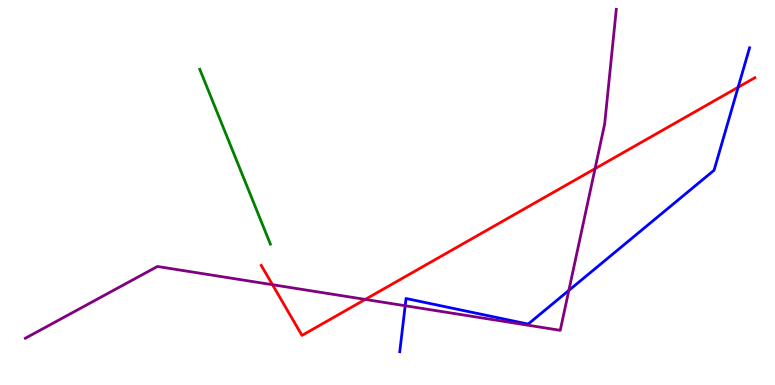[{'lines': ['blue', 'red'], 'intersections': [{'x': 9.52, 'y': 7.73}]}, {'lines': ['green', 'red'], 'intersections': []}, {'lines': ['purple', 'red'], 'intersections': [{'x': 3.52, 'y': 2.6}, {'x': 4.71, 'y': 2.22}, {'x': 7.68, 'y': 5.62}]}, {'lines': ['blue', 'green'], 'intersections': []}, {'lines': ['blue', 'purple'], 'intersections': [{'x': 5.23, 'y': 2.06}, {'x': 7.34, 'y': 2.46}]}, {'lines': ['green', 'purple'], 'intersections': []}]